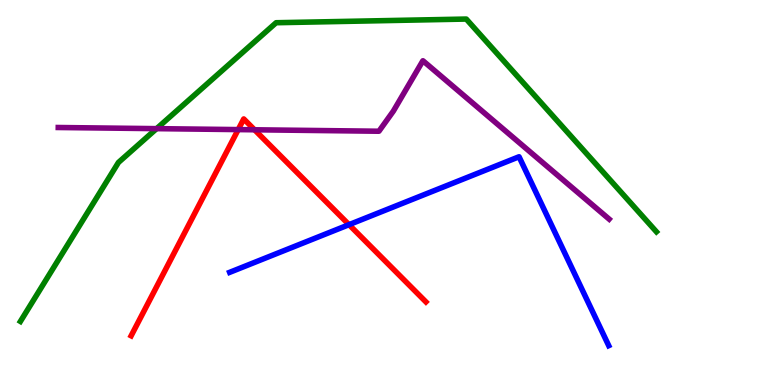[{'lines': ['blue', 'red'], 'intersections': [{'x': 4.5, 'y': 4.16}]}, {'lines': ['green', 'red'], 'intersections': []}, {'lines': ['purple', 'red'], 'intersections': [{'x': 3.07, 'y': 6.63}, {'x': 3.28, 'y': 6.63}]}, {'lines': ['blue', 'green'], 'intersections': []}, {'lines': ['blue', 'purple'], 'intersections': []}, {'lines': ['green', 'purple'], 'intersections': [{'x': 2.02, 'y': 6.66}]}]